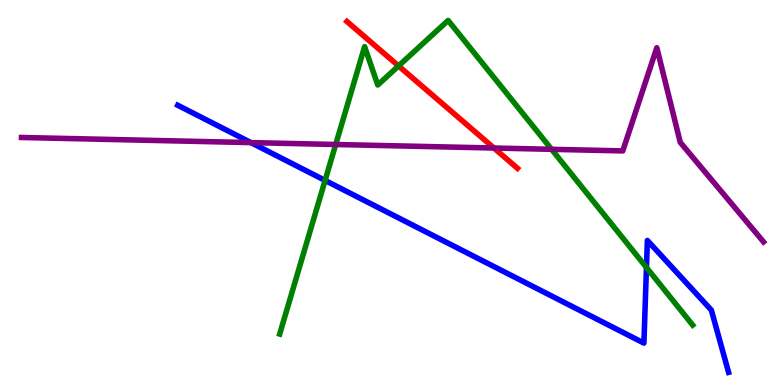[{'lines': ['blue', 'red'], 'intersections': []}, {'lines': ['green', 'red'], 'intersections': [{'x': 5.14, 'y': 8.29}]}, {'lines': ['purple', 'red'], 'intersections': [{'x': 6.37, 'y': 6.16}]}, {'lines': ['blue', 'green'], 'intersections': [{'x': 4.19, 'y': 5.31}, {'x': 8.34, 'y': 3.05}]}, {'lines': ['blue', 'purple'], 'intersections': [{'x': 3.24, 'y': 6.3}]}, {'lines': ['green', 'purple'], 'intersections': [{'x': 4.33, 'y': 6.25}, {'x': 7.12, 'y': 6.12}]}]